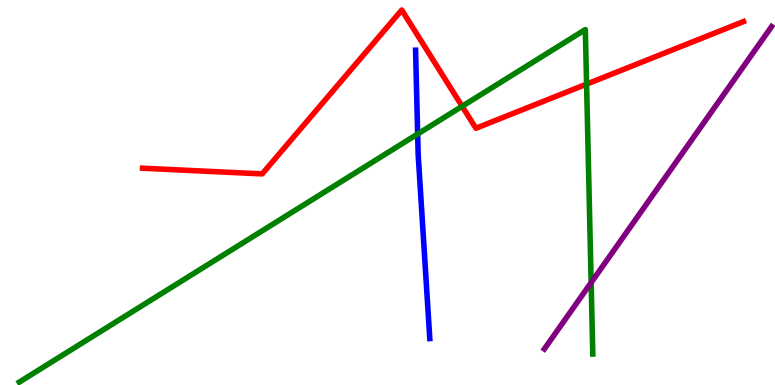[{'lines': ['blue', 'red'], 'intersections': []}, {'lines': ['green', 'red'], 'intersections': [{'x': 5.96, 'y': 7.24}, {'x': 7.57, 'y': 7.81}]}, {'lines': ['purple', 'red'], 'intersections': []}, {'lines': ['blue', 'green'], 'intersections': [{'x': 5.39, 'y': 6.52}]}, {'lines': ['blue', 'purple'], 'intersections': []}, {'lines': ['green', 'purple'], 'intersections': [{'x': 7.63, 'y': 2.66}]}]